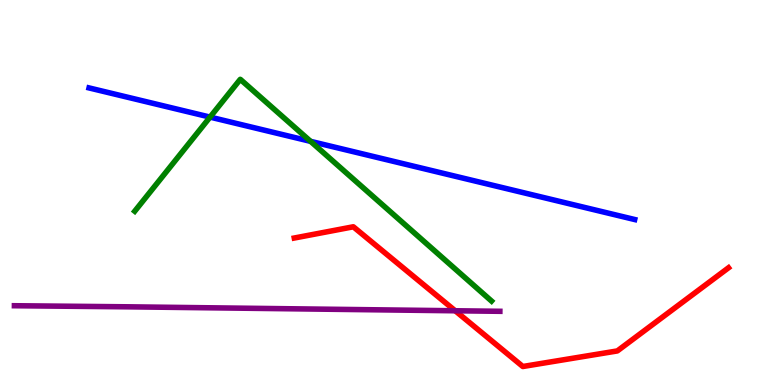[{'lines': ['blue', 'red'], 'intersections': []}, {'lines': ['green', 'red'], 'intersections': []}, {'lines': ['purple', 'red'], 'intersections': [{'x': 5.87, 'y': 1.93}]}, {'lines': ['blue', 'green'], 'intersections': [{'x': 2.71, 'y': 6.96}, {'x': 4.01, 'y': 6.33}]}, {'lines': ['blue', 'purple'], 'intersections': []}, {'lines': ['green', 'purple'], 'intersections': []}]